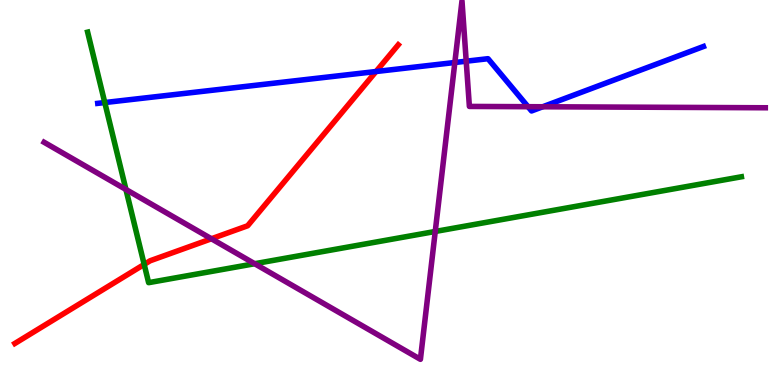[{'lines': ['blue', 'red'], 'intersections': [{'x': 4.85, 'y': 8.14}]}, {'lines': ['green', 'red'], 'intersections': [{'x': 1.86, 'y': 3.13}]}, {'lines': ['purple', 'red'], 'intersections': [{'x': 2.73, 'y': 3.8}]}, {'lines': ['blue', 'green'], 'intersections': [{'x': 1.35, 'y': 7.34}]}, {'lines': ['blue', 'purple'], 'intersections': [{'x': 5.87, 'y': 8.38}, {'x': 6.02, 'y': 8.41}, {'x': 6.81, 'y': 7.23}, {'x': 7.0, 'y': 7.23}]}, {'lines': ['green', 'purple'], 'intersections': [{'x': 1.63, 'y': 5.08}, {'x': 3.29, 'y': 3.15}, {'x': 5.62, 'y': 3.99}]}]